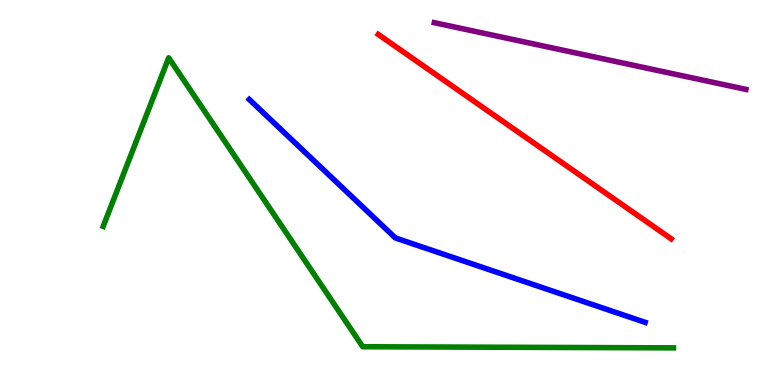[{'lines': ['blue', 'red'], 'intersections': []}, {'lines': ['green', 'red'], 'intersections': []}, {'lines': ['purple', 'red'], 'intersections': []}, {'lines': ['blue', 'green'], 'intersections': []}, {'lines': ['blue', 'purple'], 'intersections': []}, {'lines': ['green', 'purple'], 'intersections': []}]